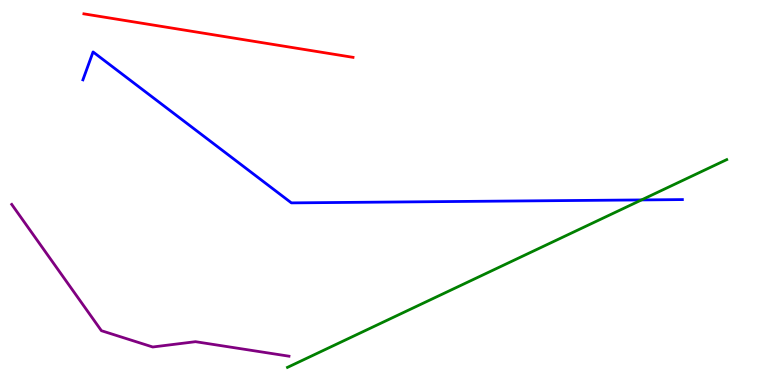[{'lines': ['blue', 'red'], 'intersections': []}, {'lines': ['green', 'red'], 'intersections': []}, {'lines': ['purple', 'red'], 'intersections': []}, {'lines': ['blue', 'green'], 'intersections': [{'x': 8.28, 'y': 4.81}]}, {'lines': ['blue', 'purple'], 'intersections': []}, {'lines': ['green', 'purple'], 'intersections': []}]